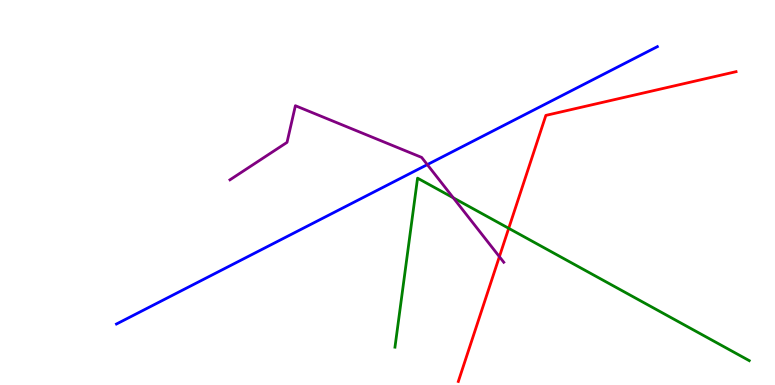[{'lines': ['blue', 'red'], 'intersections': []}, {'lines': ['green', 'red'], 'intersections': [{'x': 6.56, 'y': 4.07}]}, {'lines': ['purple', 'red'], 'intersections': [{'x': 6.44, 'y': 3.33}]}, {'lines': ['blue', 'green'], 'intersections': []}, {'lines': ['blue', 'purple'], 'intersections': [{'x': 5.51, 'y': 5.72}]}, {'lines': ['green', 'purple'], 'intersections': [{'x': 5.85, 'y': 4.86}]}]